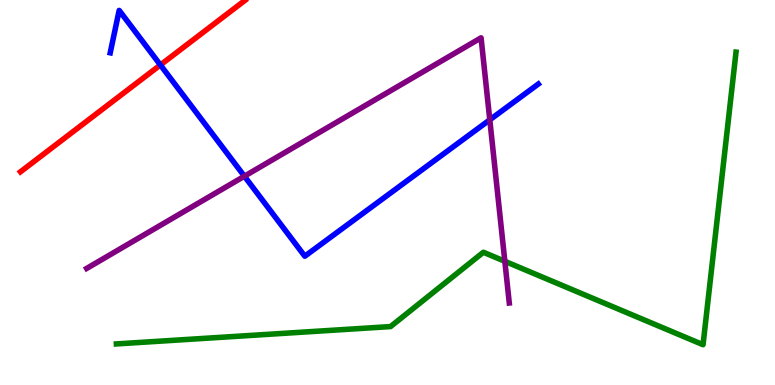[{'lines': ['blue', 'red'], 'intersections': [{'x': 2.07, 'y': 8.31}]}, {'lines': ['green', 'red'], 'intersections': []}, {'lines': ['purple', 'red'], 'intersections': []}, {'lines': ['blue', 'green'], 'intersections': []}, {'lines': ['blue', 'purple'], 'intersections': [{'x': 3.15, 'y': 5.42}, {'x': 6.32, 'y': 6.89}]}, {'lines': ['green', 'purple'], 'intersections': [{'x': 6.51, 'y': 3.21}]}]